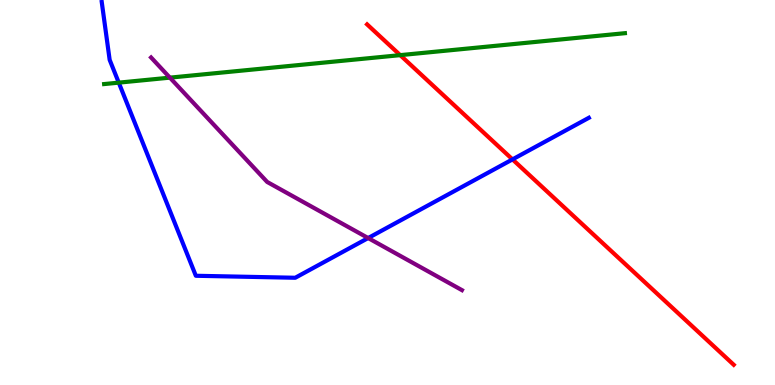[{'lines': ['blue', 'red'], 'intersections': [{'x': 6.61, 'y': 5.86}]}, {'lines': ['green', 'red'], 'intersections': [{'x': 5.16, 'y': 8.57}]}, {'lines': ['purple', 'red'], 'intersections': []}, {'lines': ['blue', 'green'], 'intersections': [{'x': 1.53, 'y': 7.85}]}, {'lines': ['blue', 'purple'], 'intersections': [{'x': 4.75, 'y': 3.82}]}, {'lines': ['green', 'purple'], 'intersections': [{'x': 2.19, 'y': 7.98}]}]